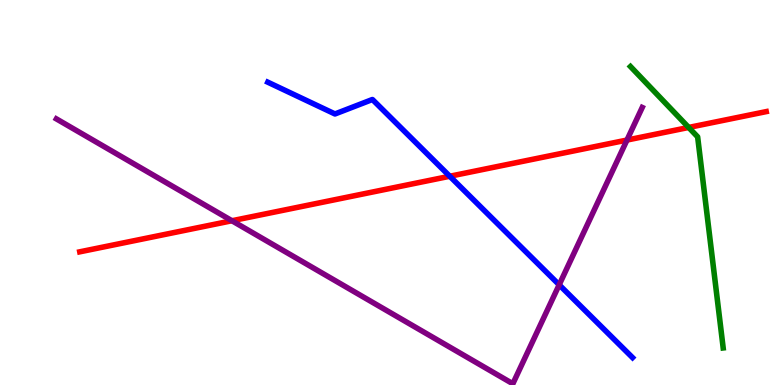[{'lines': ['blue', 'red'], 'intersections': [{'x': 5.8, 'y': 5.42}]}, {'lines': ['green', 'red'], 'intersections': [{'x': 8.89, 'y': 6.69}]}, {'lines': ['purple', 'red'], 'intersections': [{'x': 2.99, 'y': 4.27}, {'x': 8.09, 'y': 6.36}]}, {'lines': ['blue', 'green'], 'intersections': []}, {'lines': ['blue', 'purple'], 'intersections': [{'x': 7.22, 'y': 2.6}]}, {'lines': ['green', 'purple'], 'intersections': []}]